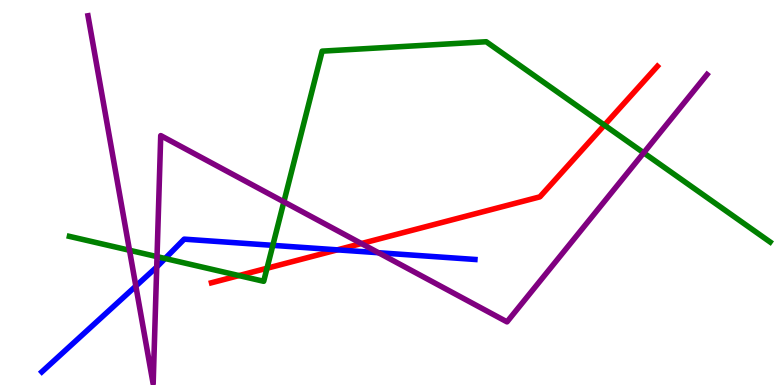[{'lines': ['blue', 'red'], 'intersections': [{'x': 4.35, 'y': 3.51}]}, {'lines': ['green', 'red'], 'intersections': [{'x': 3.08, 'y': 2.84}, {'x': 3.45, 'y': 3.03}, {'x': 7.8, 'y': 6.75}]}, {'lines': ['purple', 'red'], 'intersections': [{'x': 4.66, 'y': 3.67}]}, {'lines': ['blue', 'green'], 'intersections': [{'x': 2.13, 'y': 3.29}, {'x': 3.52, 'y': 3.63}]}, {'lines': ['blue', 'purple'], 'intersections': [{'x': 1.75, 'y': 2.57}, {'x': 2.02, 'y': 3.06}, {'x': 4.88, 'y': 3.44}]}, {'lines': ['green', 'purple'], 'intersections': [{'x': 1.67, 'y': 3.5}, {'x': 2.03, 'y': 3.33}, {'x': 3.66, 'y': 4.76}, {'x': 8.31, 'y': 6.03}]}]